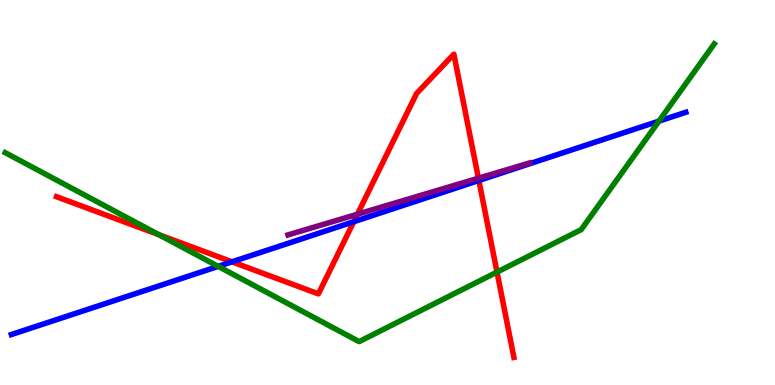[{'lines': ['blue', 'red'], 'intersections': [{'x': 2.99, 'y': 3.2}, {'x': 4.56, 'y': 4.24}, {'x': 6.18, 'y': 5.31}]}, {'lines': ['green', 'red'], 'intersections': [{'x': 2.05, 'y': 3.9}, {'x': 6.41, 'y': 2.93}]}, {'lines': ['purple', 'red'], 'intersections': [{'x': 4.61, 'y': 4.44}, {'x': 6.17, 'y': 5.37}]}, {'lines': ['blue', 'green'], 'intersections': [{'x': 2.82, 'y': 3.08}, {'x': 8.5, 'y': 6.85}]}, {'lines': ['blue', 'purple'], 'intersections': []}, {'lines': ['green', 'purple'], 'intersections': []}]